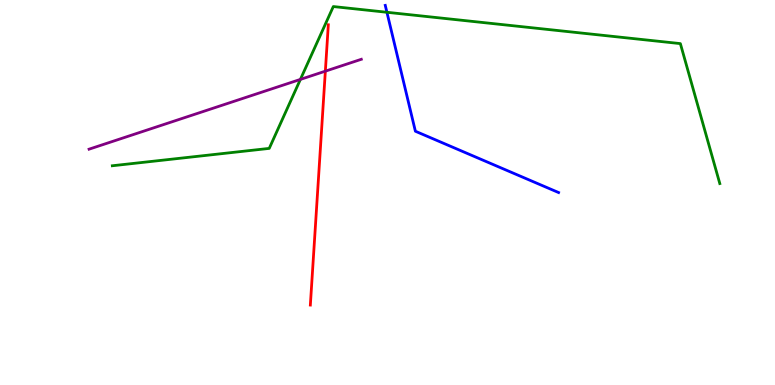[{'lines': ['blue', 'red'], 'intersections': []}, {'lines': ['green', 'red'], 'intersections': []}, {'lines': ['purple', 'red'], 'intersections': [{'x': 4.2, 'y': 8.15}]}, {'lines': ['blue', 'green'], 'intersections': [{'x': 4.99, 'y': 9.68}]}, {'lines': ['blue', 'purple'], 'intersections': []}, {'lines': ['green', 'purple'], 'intersections': [{'x': 3.88, 'y': 7.94}]}]